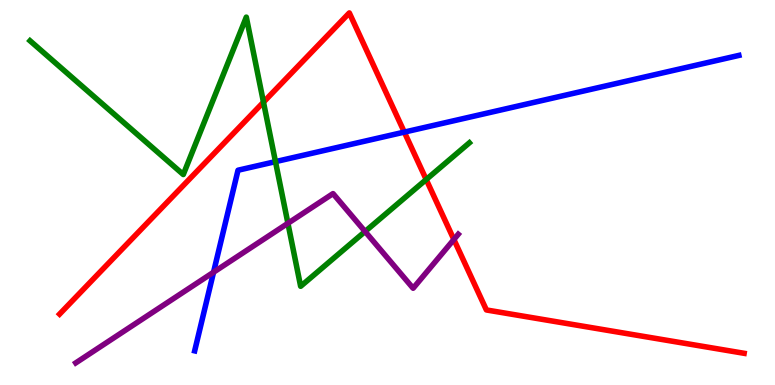[{'lines': ['blue', 'red'], 'intersections': [{'x': 5.22, 'y': 6.57}]}, {'lines': ['green', 'red'], 'intersections': [{'x': 3.4, 'y': 7.35}, {'x': 5.5, 'y': 5.34}]}, {'lines': ['purple', 'red'], 'intersections': [{'x': 5.86, 'y': 3.78}]}, {'lines': ['blue', 'green'], 'intersections': [{'x': 3.55, 'y': 5.8}]}, {'lines': ['blue', 'purple'], 'intersections': [{'x': 2.76, 'y': 2.93}]}, {'lines': ['green', 'purple'], 'intersections': [{'x': 3.72, 'y': 4.2}, {'x': 4.71, 'y': 3.99}]}]